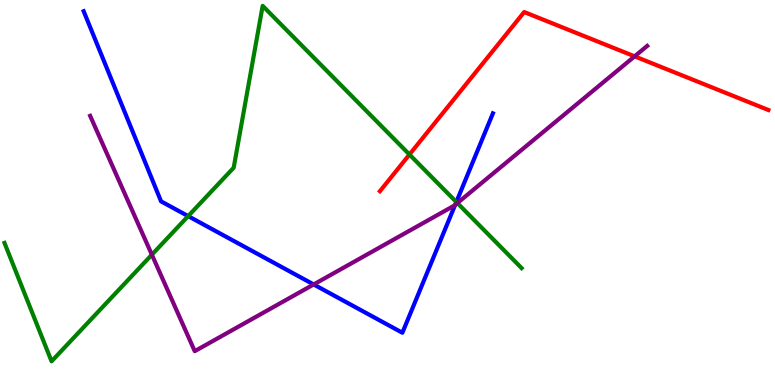[{'lines': ['blue', 'red'], 'intersections': []}, {'lines': ['green', 'red'], 'intersections': [{'x': 5.28, 'y': 5.99}]}, {'lines': ['purple', 'red'], 'intersections': [{'x': 8.19, 'y': 8.54}]}, {'lines': ['blue', 'green'], 'intersections': [{'x': 2.43, 'y': 4.39}, {'x': 5.89, 'y': 4.75}]}, {'lines': ['blue', 'purple'], 'intersections': [{'x': 4.05, 'y': 2.61}, {'x': 5.87, 'y': 4.68}]}, {'lines': ['green', 'purple'], 'intersections': [{'x': 1.96, 'y': 3.38}, {'x': 5.9, 'y': 4.73}]}]